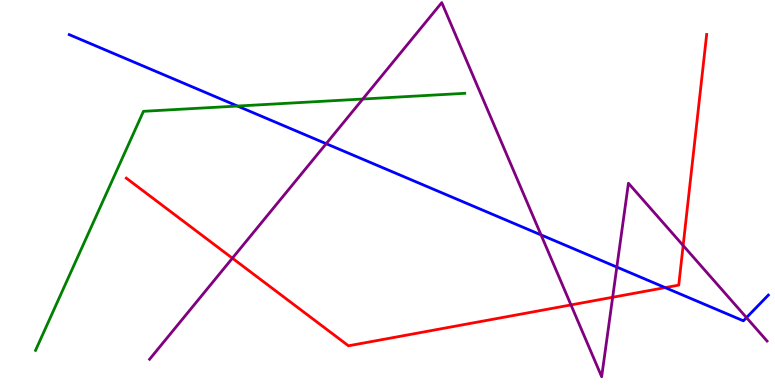[{'lines': ['blue', 'red'], 'intersections': [{'x': 8.58, 'y': 2.53}]}, {'lines': ['green', 'red'], 'intersections': []}, {'lines': ['purple', 'red'], 'intersections': [{'x': 3.0, 'y': 3.29}, {'x': 7.37, 'y': 2.08}, {'x': 7.91, 'y': 2.28}, {'x': 8.81, 'y': 3.62}]}, {'lines': ['blue', 'green'], 'intersections': [{'x': 3.06, 'y': 7.25}]}, {'lines': ['blue', 'purple'], 'intersections': [{'x': 4.21, 'y': 6.27}, {'x': 6.98, 'y': 3.9}, {'x': 7.96, 'y': 3.06}, {'x': 9.63, 'y': 1.75}]}, {'lines': ['green', 'purple'], 'intersections': [{'x': 4.68, 'y': 7.43}]}]